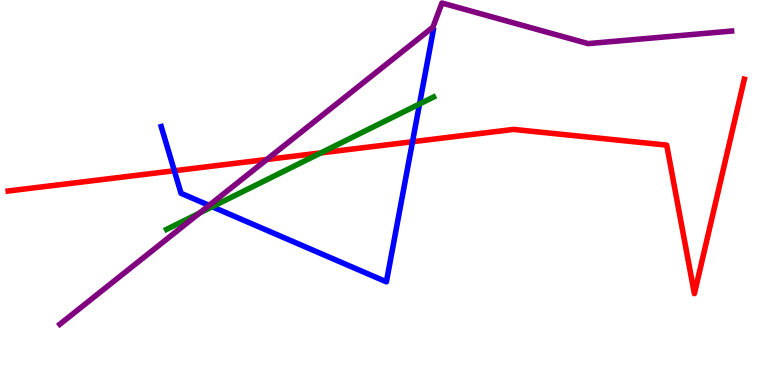[{'lines': ['blue', 'red'], 'intersections': [{'x': 2.25, 'y': 5.56}, {'x': 5.32, 'y': 6.32}]}, {'lines': ['green', 'red'], 'intersections': [{'x': 4.14, 'y': 6.03}]}, {'lines': ['purple', 'red'], 'intersections': [{'x': 3.44, 'y': 5.86}]}, {'lines': ['blue', 'green'], 'intersections': [{'x': 2.74, 'y': 4.63}, {'x': 5.41, 'y': 7.3}]}, {'lines': ['blue', 'purple'], 'intersections': [{'x': 2.7, 'y': 4.66}]}, {'lines': ['green', 'purple'], 'intersections': [{'x': 2.57, 'y': 4.47}]}]